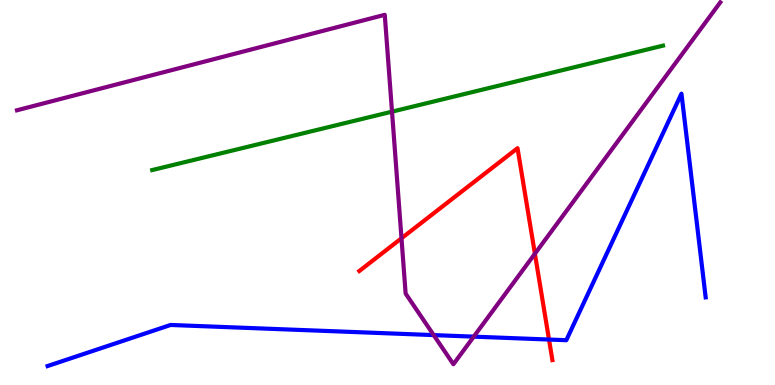[{'lines': ['blue', 'red'], 'intersections': [{'x': 7.08, 'y': 1.18}]}, {'lines': ['green', 'red'], 'intersections': []}, {'lines': ['purple', 'red'], 'intersections': [{'x': 5.18, 'y': 3.81}, {'x': 6.9, 'y': 3.41}]}, {'lines': ['blue', 'green'], 'intersections': []}, {'lines': ['blue', 'purple'], 'intersections': [{'x': 5.6, 'y': 1.3}, {'x': 6.11, 'y': 1.26}]}, {'lines': ['green', 'purple'], 'intersections': [{'x': 5.06, 'y': 7.1}]}]